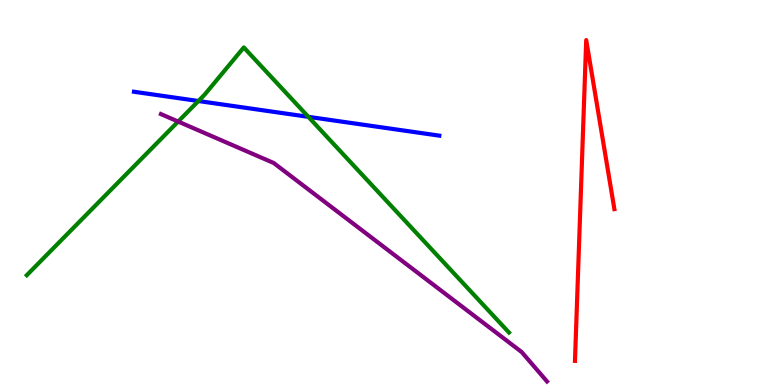[{'lines': ['blue', 'red'], 'intersections': []}, {'lines': ['green', 'red'], 'intersections': []}, {'lines': ['purple', 'red'], 'intersections': []}, {'lines': ['blue', 'green'], 'intersections': [{'x': 2.56, 'y': 7.38}, {'x': 3.98, 'y': 6.97}]}, {'lines': ['blue', 'purple'], 'intersections': []}, {'lines': ['green', 'purple'], 'intersections': [{'x': 2.3, 'y': 6.84}]}]